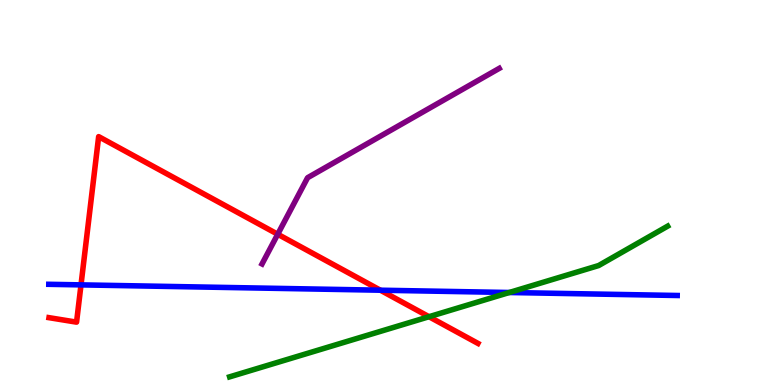[{'lines': ['blue', 'red'], 'intersections': [{'x': 1.05, 'y': 2.6}, {'x': 4.91, 'y': 2.46}]}, {'lines': ['green', 'red'], 'intersections': [{'x': 5.54, 'y': 1.77}]}, {'lines': ['purple', 'red'], 'intersections': [{'x': 3.58, 'y': 3.92}]}, {'lines': ['blue', 'green'], 'intersections': [{'x': 6.57, 'y': 2.4}]}, {'lines': ['blue', 'purple'], 'intersections': []}, {'lines': ['green', 'purple'], 'intersections': []}]